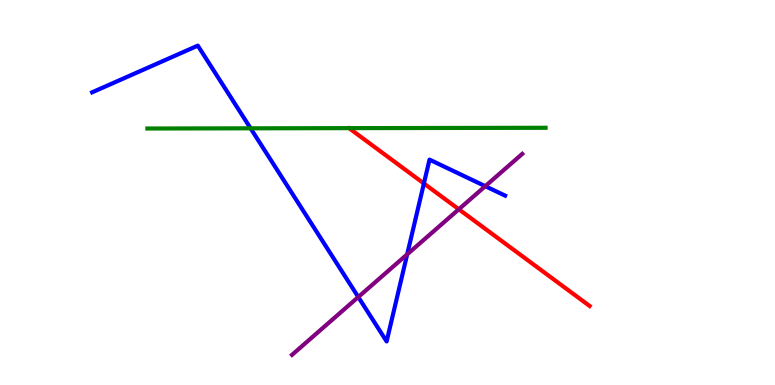[{'lines': ['blue', 'red'], 'intersections': [{'x': 5.47, 'y': 5.23}]}, {'lines': ['green', 'red'], 'intersections': []}, {'lines': ['purple', 'red'], 'intersections': [{'x': 5.92, 'y': 4.56}]}, {'lines': ['blue', 'green'], 'intersections': [{'x': 3.23, 'y': 6.67}]}, {'lines': ['blue', 'purple'], 'intersections': [{'x': 4.62, 'y': 2.29}, {'x': 5.25, 'y': 3.39}, {'x': 6.26, 'y': 5.16}]}, {'lines': ['green', 'purple'], 'intersections': []}]